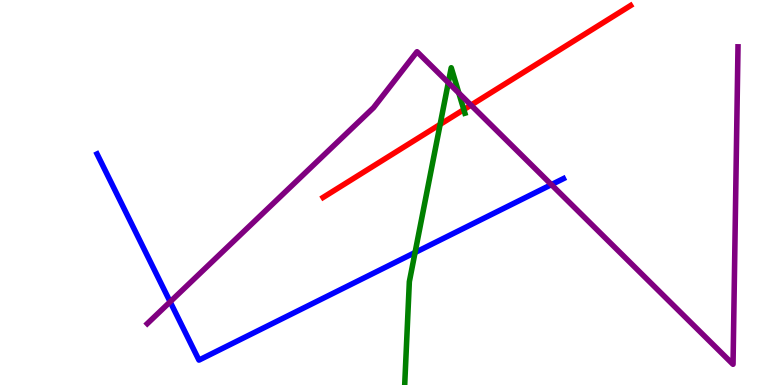[{'lines': ['blue', 'red'], 'intersections': []}, {'lines': ['green', 'red'], 'intersections': [{'x': 5.68, 'y': 6.77}, {'x': 5.98, 'y': 7.15}]}, {'lines': ['purple', 'red'], 'intersections': [{'x': 6.08, 'y': 7.27}]}, {'lines': ['blue', 'green'], 'intersections': [{'x': 5.36, 'y': 3.44}]}, {'lines': ['blue', 'purple'], 'intersections': [{'x': 2.2, 'y': 2.16}, {'x': 7.11, 'y': 5.2}]}, {'lines': ['green', 'purple'], 'intersections': [{'x': 5.78, 'y': 7.85}, {'x': 5.92, 'y': 7.58}]}]